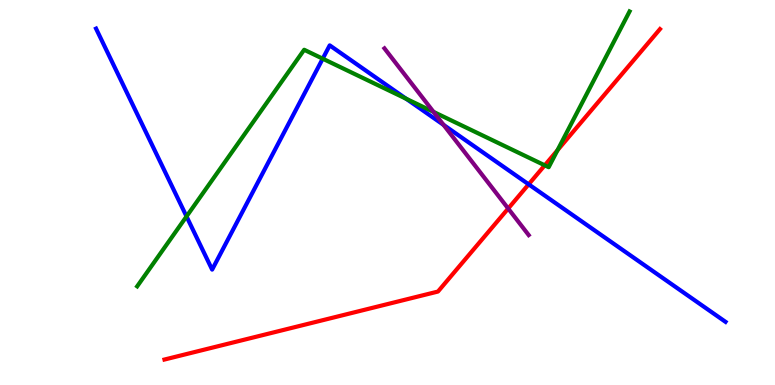[{'lines': ['blue', 'red'], 'intersections': [{'x': 6.82, 'y': 5.21}]}, {'lines': ['green', 'red'], 'intersections': [{'x': 7.03, 'y': 5.71}, {'x': 7.19, 'y': 6.1}]}, {'lines': ['purple', 'red'], 'intersections': [{'x': 6.56, 'y': 4.58}]}, {'lines': ['blue', 'green'], 'intersections': [{'x': 2.41, 'y': 4.38}, {'x': 4.16, 'y': 8.48}, {'x': 5.24, 'y': 7.44}]}, {'lines': ['blue', 'purple'], 'intersections': [{'x': 5.72, 'y': 6.76}]}, {'lines': ['green', 'purple'], 'intersections': [{'x': 5.59, 'y': 7.09}]}]